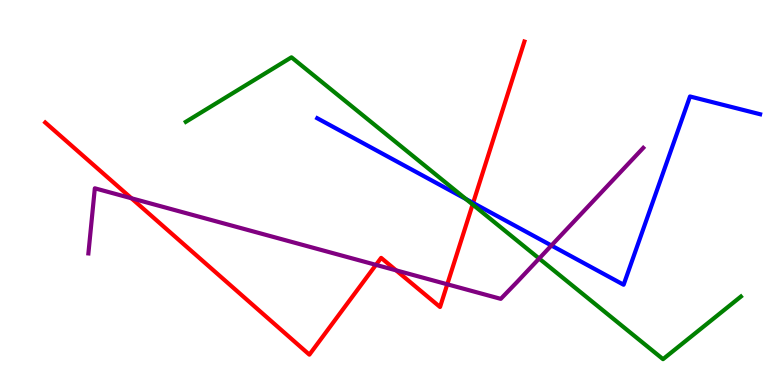[{'lines': ['blue', 'red'], 'intersections': [{'x': 6.1, 'y': 4.73}]}, {'lines': ['green', 'red'], 'intersections': [{'x': 6.1, 'y': 4.69}]}, {'lines': ['purple', 'red'], 'intersections': [{'x': 1.7, 'y': 4.85}, {'x': 4.85, 'y': 3.12}, {'x': 5.11, 'y': 2.98}, {'x': 5.77, 'y': 2.62}]}, {'lines': ['blue', 'green'], 'intersections': [{'x': 6.01, 'y': 4.83}]}, {'lines': ['blue', 'purple'], 'intersections': [{'x': 7.11, 'y': 3.62}]}, {'lines': ['green', 'purple'], 'intersections': [{'x': 6.96, 'y': 3.28}]}]